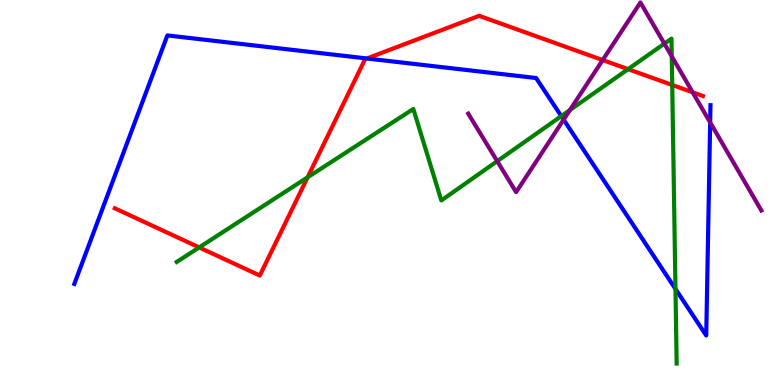[{'lines': ['blue', 'red'], 'intersections': [{'x': 4.73, 'y': 8.48}]}, {'lines': ['green', 'red'], 'intersections': [{'x': 2.57, 'y': 3.57}, {'x': 3.97, 'y': 5.39}, {'x': 8.1, 'y': 8.2}, {'x': 8.67, 'y': 7.79}]}, {'lines': ['purple', 'red'], 'intersections': [{'x': 7.78, 'y': 8.44}, {'x': 8.94, 'y': 7.6}]}, {'lines': ['blue', 'green'], 'intersections': [{'x': 7.24, 'y': 6.98}, {'x': 8.72, 'y': 2.5}]}, {'lines': ['blue', 'purple'], 'intersections': [{'x': 7.27, 'y': 6.89}, {'x': 9.16, 'y': 6.82}]}, {'lines': ['green', 'purple'], 'intersections': [{'x': 6.42, 'y': 5.81}, {'x': 7.35, 'y': 7.14}, {'x': 8.57, 'y': 8.87}, {'x': 8.67, 'y': 8.54}]}]